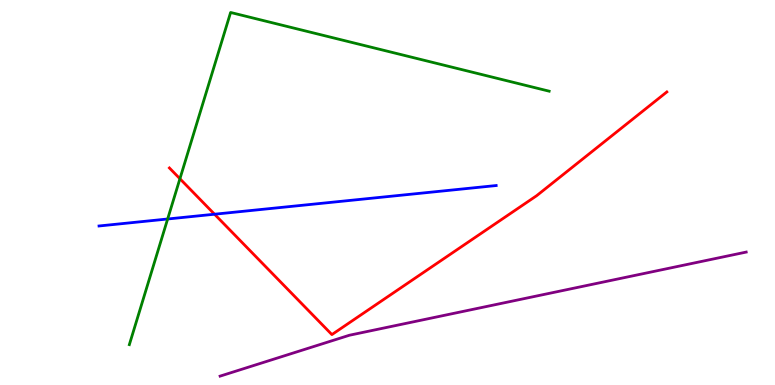[{'lines': ['blue', 'red'], 'intersections': [{'x': 2.77, 'y': 4.44}]}, {'lines': ['green', 'red'], 'intersections': [{'x': 2.32, 'y': 5.36}]}, {'lines': ['purple', 'red'], 'intersections': []}, {'lines': ['blue', 'green'], 'intersections': [{'x': 2.16, 'y': 4.31}]}, {'lines': ['blue', 'purple'], 'intersections': []}, {'lines': ['green', 'purple'], 'intersections': []}]